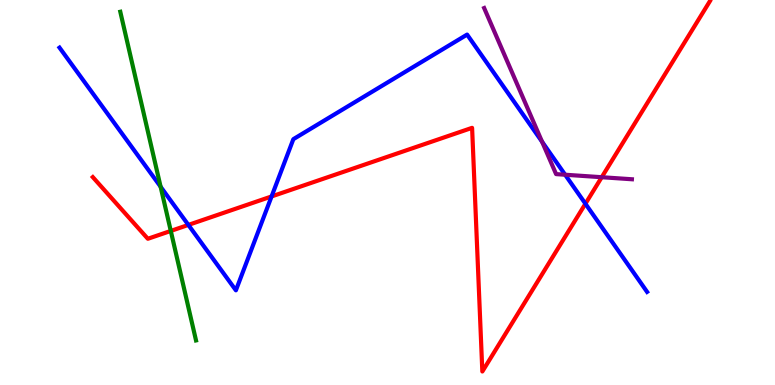[{'lines': ['blue', 'red'], 'intersections': [{'x': 2.43, 'y': 4.16}, {'x': 3.5, 'y': 4.9}, {'x': 7.55, 'y': 4.71}]}, {'lines': ['green', 'red'], 'intersections': [{'x': 2.2, 'y': 4.0}]}, {'lines': ['purple', 'red'], 'intersections': [{'x': 7.76, 'y': 5.4}]}, {'lines': ['blue', 'green'], 'intersections': [{'x': 2.07, 'y': 5.15}]}, {'lines': ['blue', 'purple'], 'intersections': [{'x': 6.99, 'y': 6.32}, {'x': 7.29, 'y': 5.46}]}, {'lines': ['green', 'purple'], 'intersections': []}]